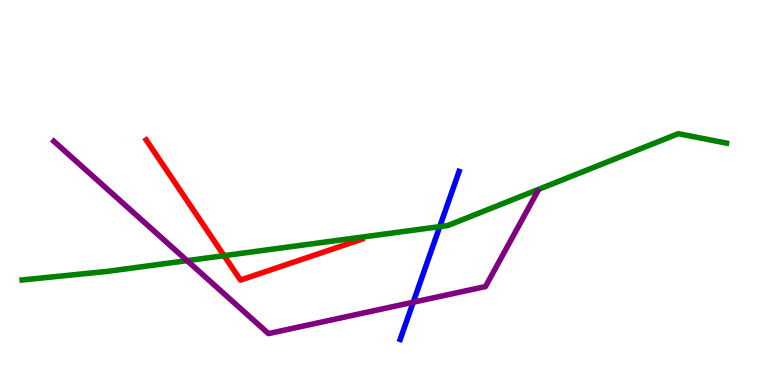[{'lines': ['blue', 'red'], 'intersections': []}, {'lines': ['green', 'red'], 'intersections': [{'x': 2.89, 'y': 3.36}]}, {'lines': ['purple', 'red'], 'intersections': []}, {'lines': ['blue', 'green'], 'intersections': [{'x': 5.67, 'y': 4.11}]}, {'lines': ['blue', 'purple'], 'intersections': [{'x': 5.33, 'y': 2.15}]}, {'lines': ['green', 'purple'], 'intersections': [{'x': 2.41, 'y': 3.23}]}]